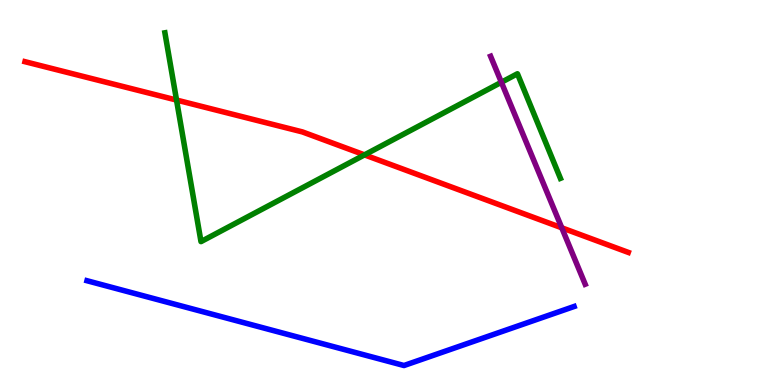[{'lines': ['blue', 'red'], 'intersections': []}, {'lines': ['green', 'red'], 'intersections': [{'x': 2.28, 'y': 7.4}, {'x': 4.7, 'y': 5.98}]}, {'lines': ['purple', 'red'], 'intersections': [{'x': 7.25, 'y': 4.08}]}, {'lines': ['blue', 'green'], 'intersections': []}, {'lines': ['blue', 'purple'], 'intersections': []}, {'lines': ['green', 'purple'], 'intersections': [{'x': 6.47, 'y': 7.86}]}]